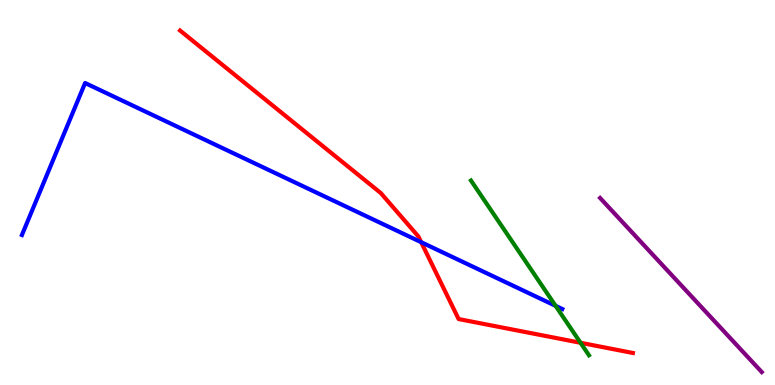[{'lines': ['blue', 'red'], 'intersections': [{'x': 5.43, 'y': 3.71}]}, {'lines': ['green', 'red'], 'intersections': [{'x': 7.49, 'y': 1.1}]}, {'lines': ['purple', 'red'], 'intersections': []}, {'lines': ['blue', 'green'], 'intersections': [{'x': 7.17, 'y': 2.06}]}, {'lines': ['blue', 'purple'], 'intersections': []}, {'lines': ['green', 'purple'], 'intersections': []}]